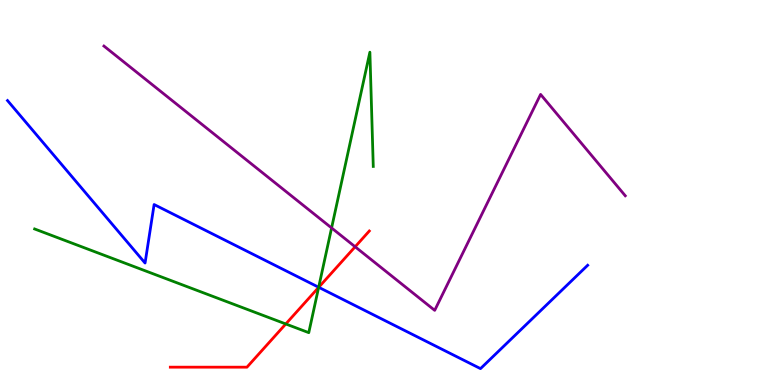[{'lines': ['blue', 'red'], 'intersections': [{'x': 4.11, 'y': 2.54}]}, {'lines': ['green', 'red'], 'intersections': [{'x': 3.69, 'y': 1.59}, {'x': 4.11, 'y': 2.54}]}, {'lines': ['purple', 'red'], 'intersections': [{'x': 4.58, 'y': 3.59}]}, {'lines': ['blue', 'green'], 'intersections': [{'x': 4.11, 'y': 2.54}]}, {'lines': ['blue', 'purple'], 'intersections': []}, {'lines': ['green', 'purple'], 'intersections': [{'x': 4.28, 'y': 4.08}]}]